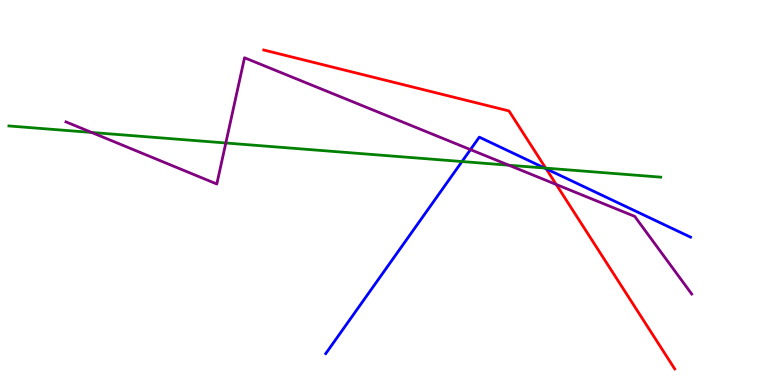[{'lines': ['blue', 'red'], 'intersections': [{'x': 7.05, 'y': 5.62}]}, {'lines': ['green', 'red'], 'intersections': [{'x': 7.04, 'y': 5.63}]}, {'lines': ['purple', 'red'], 'intersections': [{'x': 7.18, 'y': 5.21}]}, {'lines': ['blue', 'green'], 'intersections': [{'x': 5.96, 'y': 5.8}, {'x': 7.03, 'y': 5.64}]}, {'lines': ['blue', 'purple'], 'intersections': [{'x': 6.07, 'y': 6.11}]}, {'lines': ['green', 'purple'], 'intersections': [{'x': 1.18, 'y': 6.56}, {'x': 2.91, 'y': 6.29}, {'x': 6.57, 'y': 5.71}]}]